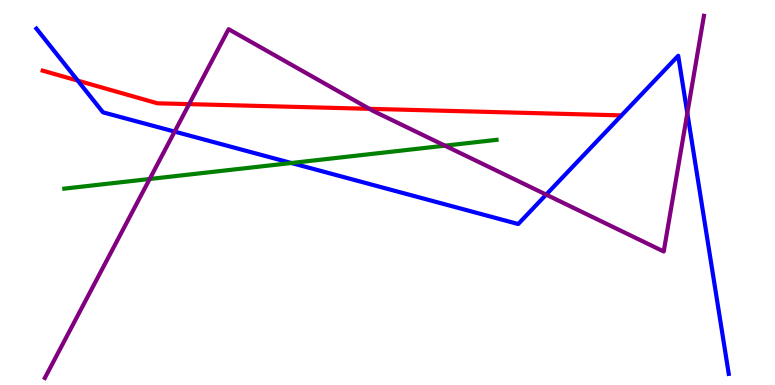[{'lines': ['blue', 'red'], 'intersections': [{'x': 1.0, 'y': 7.91}]}, {'lines': ['green', 'red'], 'intersections': []}, {'lines': ['purple', 'red'], 'intersections': [{'x': 2.44, 'y': 7.3}, {'x': 4.77, 'y': 7.17}]}, {'lines': ['blue', 'green'], 'intersections': [{'x': 3.76, 'y': 5.77}]}, {'lines': ['blue', 'purple'], 'intersections': [{'x': 2.25, 'y': 6.58}, {'x': 7.05, 'y': 4.94}, {'x': 8.87, 'y': 7.06}]}, {'lines': ['green', 'purple'], 'intersections': [{'x': 1.93, 'y': 5.35}, {'x': 5.74, 'y': 6.22}]}]